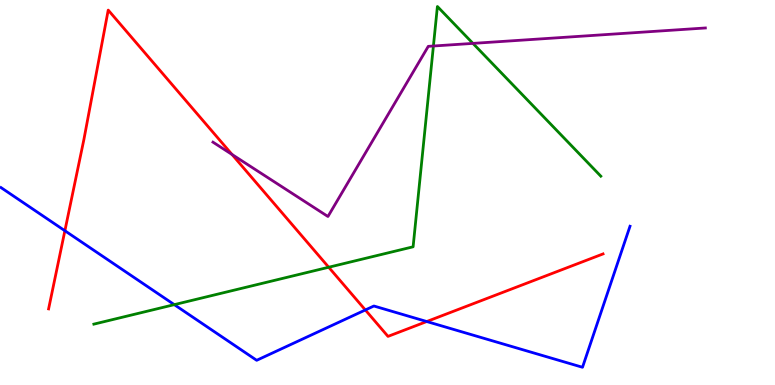[{'lines': ['blue', 'red'], 'intersections': [{'x': 0.837, 'y': 4.01}, {'x': 4.71, 'y': 1.95}, {'x': 5.51, 'y': 1.65}]}, {'lines': ['green', 'red'], 'intersections': [{'x': 4.24, 'y': 3.06}]}, {'lines': ['purple', 'red'], 'intersections': [{'x': 2.99, 'y': 5.99}]}, {'lines': ['blue', 'green'], 'intersections': [{'x': 2.25, 'y': 2.09}]}, {'lines': ['blue', 'purple'], 'intersections': []}, {'lines': ['green', 'purple'], 'intersections': [{'x': 5.59, 'y': 8.8}, {'x': 6.1, 'y': 8.87}]}]